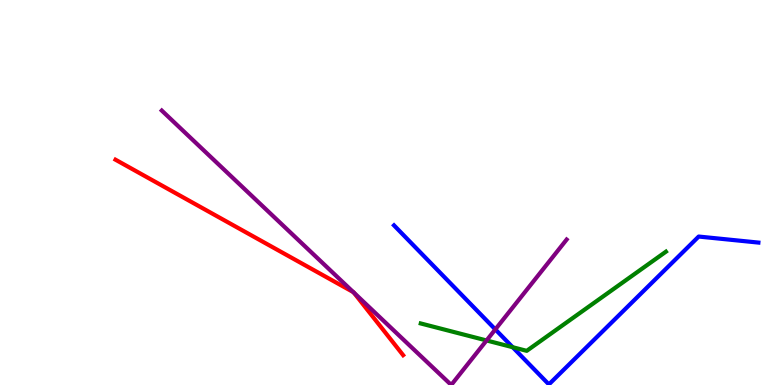[{'lines': ['blue', 'red'], 'intersections': []}, {'lines': ['green', 'red'], 'intersections': []}, {'lines': ['purple', 'red'], 'intersections': [{'x': 4.56, 'y': 2.41}, {'x': 4.57, 'y': 2.4}]}, {'lines': ['blue', 'green'], 'intersections': [{'x': 6.61, 'y': 0.982}]}, {'lines': ['blue', 'purple'], 'intersections': [{'x': 6.39, 'y': 1.44}]}, {'lines': ['green', 'purple'], 'intersections': [{'x': 6.28, 'y': 1.16}]}]